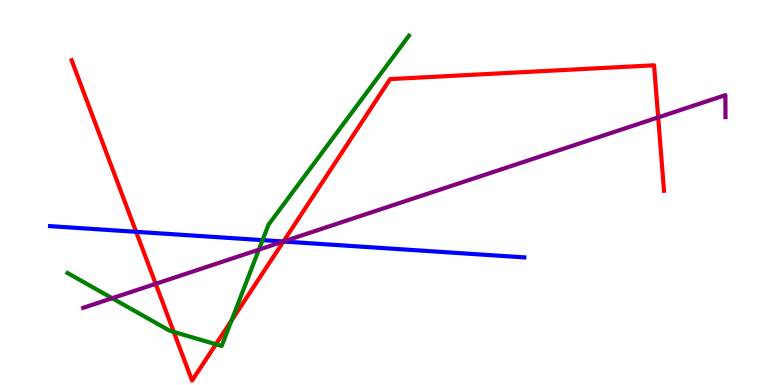[{'lines': ['blue', 'red'], 'intersections': [{'x': 1.76, 'y': 3.98}, {'x': 3.66, 'y': 3.73}]}, {'lines': ['green', 'red'], 'intersections': [{'x': 2.24, 'y': 1.38}, {'x': 2.79, 'y': 1.06}, {'x': 2.99, 'y': 1.67}]}, {'lines': ['purple', 'red'], 'intersections': [{'x': 2.01, 'y': 2.63}, {'x': 3.66, 'y': 3.73}, {'x': 8.49, 'y': 6.95}]}, {'lines': ['blue', 'green'], 'intersections': [{'x': 3.39, 'y': 3.76}]}, {'lines': ['blue', 'purple'], 'intersections': [{'x': 3.66, 'y': 3.73}]}, {'lines': ['green', 'purple'], 'intersections': [{'x': 1.45, 'y': 2.25}, {'x': 3.34, 'y': 3.52}]}]